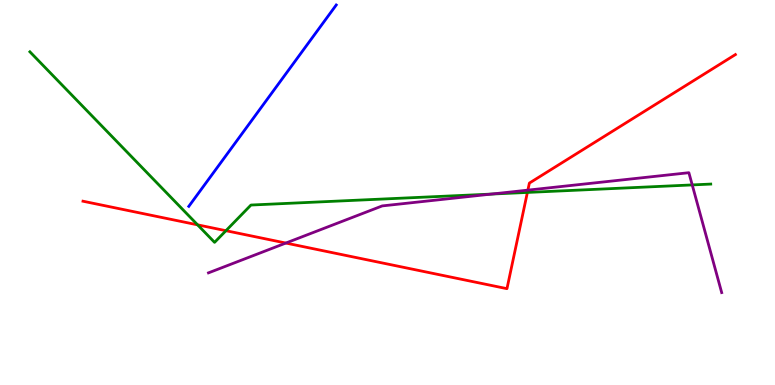[{'lines': ['blue', 'red'], 'intersections': []}, {'lines': ['green', 'red'], 'intersections': [{'x': 2.55, 'y': 4.16}, {'x': 2.92, 'y': 4.01}, {'x': 6.81, 'y': 5.0}]}, {'lines': ['purple', 'red'], 'intersections': [{'x': 3.69, 'y': 3.69}, {'x': 6.81, 'y': 5.06}]}, {'lines': ['blue', 'green'], 'intersections': []}, {'lines': ['blue', 'purple'], 'intersections': []}, {'lines': ['green', 'purple'], 'intersections': [{'x': 6.34, 'y': 4.96}, {'x': 8.93, 'y': 5.2}]}]